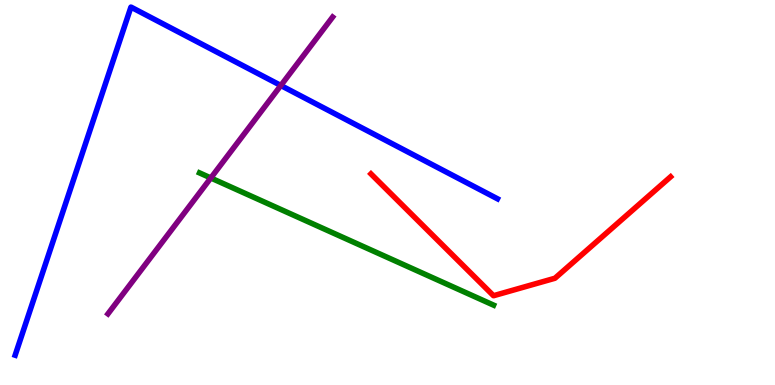[{'lines': ['blue', 'red'], 'intersections': []}, {'lines': ['green', 'red'], 'intersections': []}, {'lines': ['purple', 'red'], 'intersections': []}, {'lines': ['blue', 'green'], 'intersections': []}, {'lines': ['blue', 'purple'], 'intersections': [{'x': 3.62, 'y': 7.78}]}, {'lines': ['green', 'purple'], 'intersections': [{'x': 2.72, 'y': 5.38}]}]